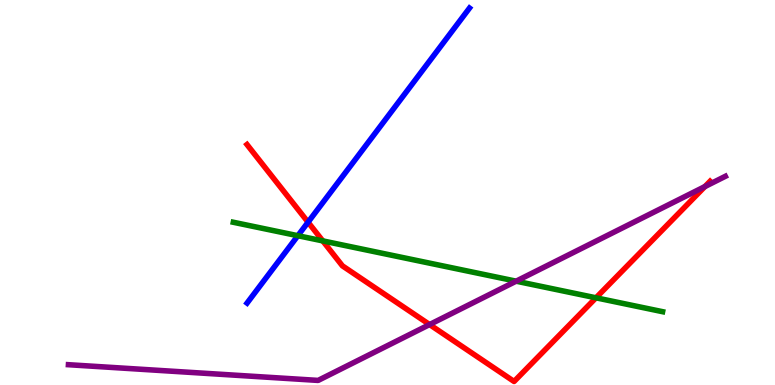[{'lines': ['blue', 'red'], 'intersections': [{'x': 3.97, 'y': 4.23}]}, {'lines': ['green', 'red'], 'intersections': [{'x': 4.16, 'y': 3.74}, {'x': 7.69, 'y': 2.26}]}, {'lines': ['purple', 'red'], 'intersections': [{'x': 5.54, 'y': 1.57}, {'x': 9.1, 'y': 5.15}]}, {'lines': ['blue', 'green'], 'intersections': [{'x': 3.84, 'y': 3.88}]}, {'lines': ['blue', 'purple'], 'intersections': []}, {'lines': ['green', 'purple'], 'intersections': [{'x': 6.66, 'y': 2.7}]}]